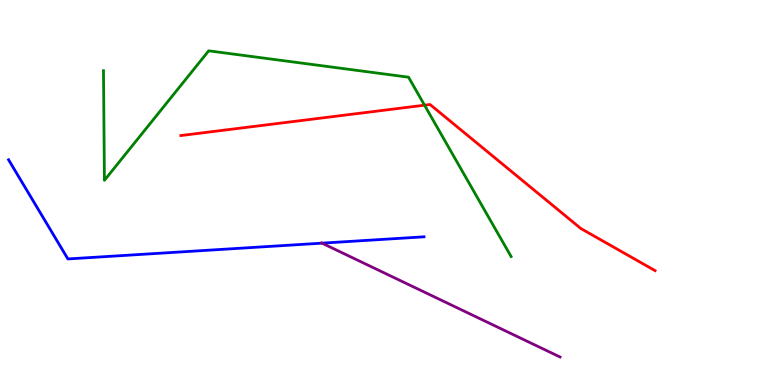[{'lines': ['blue', 'red'], 'intersections': []}, {'lines': ['green', 'red'], 'intersections': [{'x': 5.48, 'y': 7.27}]}, {'lines': ['purple', 'red'], 'intersections': []}, {'lines': ['blue', 'green'], 'intersections': []}, {'lines': ['blue', 'purple'], 'intersections': [{'x': 4.16, 'y': 3.68}]}, {'lines': ['green', 'purple'], 'intersections': []}]